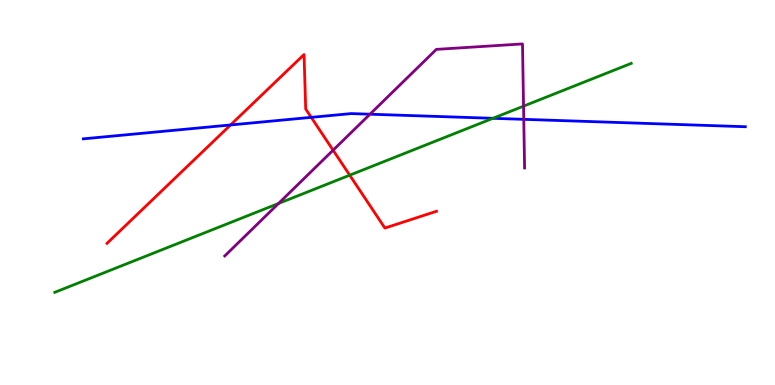[{'lines': ['blue', 'red'], 'intersections': [{'x': 2.97, 'y': 6.75}, {'x': 4.02, 'y': 6.95}]}, {'lines': ['green', 'red'], 'intersections': [{'x': 4.51, 'y': 5.45}]}, {'lines': ['purple', 'red'], 'intersections': [{'x': 4.3, 'y': 6.1}]}, {'lines': ['blue', 'green'], 'intersections': [{'x': 6.36, 'y': 6.93}]}, {'lines': ['blue', 'purple'], 'intersections': [{'x': 4.77, 'y': 7.03}, {'x': 6.76, 'y': 6.9}]}, {'lines': ['green', 'purple'], 'intersections': [{'x': 3.59, 'y': 4.72}, {'x': 6.76, 'y': 7.24}]}]